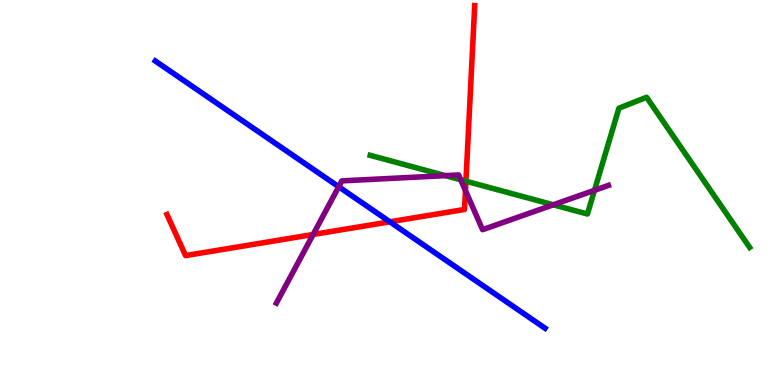[{'lines': ['blue', 'red'], 'intersections': [{'x': 5.03, 'y': 4.24}]}, {'lines': ['green', 'red'], 'intersections': [{'x': 6.01, 'y': 5.29}]}, {'lines': ['purple', 'red'], 'intersections': [{'x': 4.04, 'y': 3.91}, {'x': 6.01, 'y': 5.05}]}, {'lines': ['blue', 'green'], 'intersections': []}, {'lines': ['blue', 'purple'], 'intersections': [{'x': 4.37, 'y': 5.15}]}, {'lines': ['green', 'purple'], 'intersections': [{'x': 5.75, 'y': 5.44}, {'x': 5.94, 'y': 5.33}, {'x': 7.14, 'y': 4.68}, {'x': 7.67, 'y': 5.06}]}]